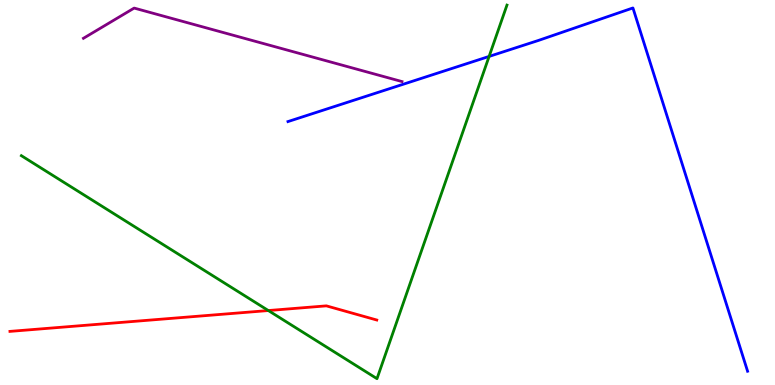[{'lines': ['blue', 'red'], 'intersections': []}, {'lines': ['green', 'red'], 'intersections': [{'x': 3.46, 'y': 1.93}]}, {'lines': ['purple', 'red'], 'intersections': []}, {'lines': ['blue', 'green'], 'intersections': [{'x': 6.31, 'y': 8.53}]}, {'lines': ['blue', 'purple'], 'intersections': []}, {'lines': ['green', 'purple'], 'intersections': []}]